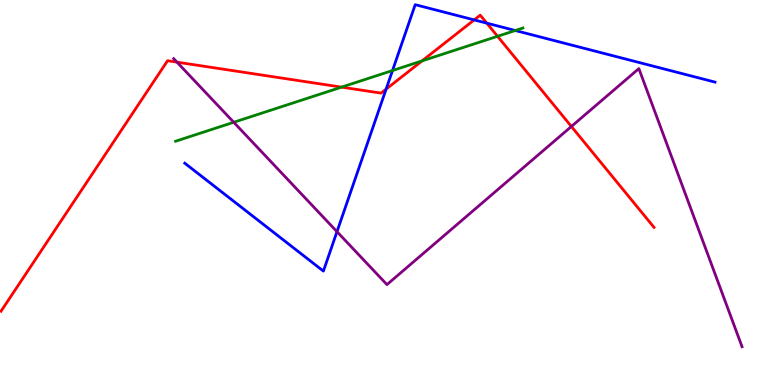[{'lines': ['blue', 'red'], 'intersections': [{'x': 4.98, 'y': 7.68}, {'x': 6.12, 'y': 9.48}, {'x': 6.28, 'y': 9.4}]}, {'lines': ['green', 'red'], 'intersections': [{'x': 4.41, 'y': 7.74}, {'x': 5.45, 'y': 8.42}, {'x': 6.42, 'y': 9.06}]}, {'lines': ['purple', 'red'], 'intersections': [{'x': 2.28, 'y': 8.39}, {'x': 7.37, 'y': 6.71}]}, {'lines': ['blue', 'green'], 'intersections': [{'x': 5.06, 'y': 8.17}, {'x': 6.65, 'y': 9.21}]}, {'lines': ['blue', 'purple'], 'intersections': [{'x': 4.35, 'y': 3.98}]}, {'lines': ['green', 'purple'], 'intersections': [{'x': 3.02, 'y': 6.82}]}]